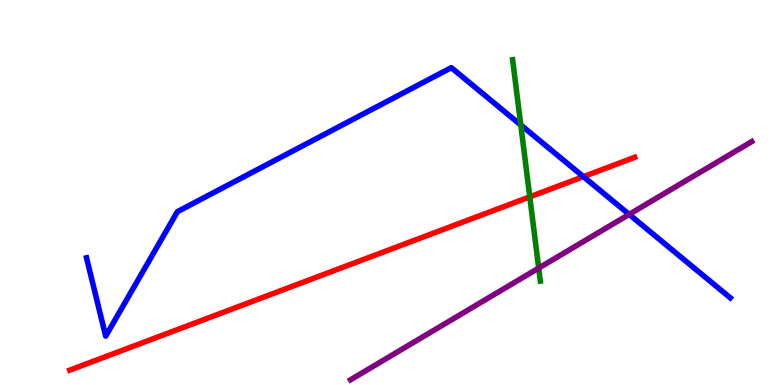[{'lines': ['blue', 'red'], 'intersections': [{'x': 7.53, 'y': 5.41}]}, {'lines': ['green', 'red'], 'intersections': [{'x': 6.84, 'y': 4.89}]}, {'lines': ['purple', 'red'], 'intersections': []}, {'lines': ['blue', 'green'], 'intersections': [{'x': 6.72, 'y': 6.75}]}, {'lines': ['blue', 'purple'], 'intersections': [{'x': 8.12, 'y': 4.43}]}, {'lines': ['green', 'purple'], 'intersections': [{'x': 6.95, 'y': 3.04}]}]